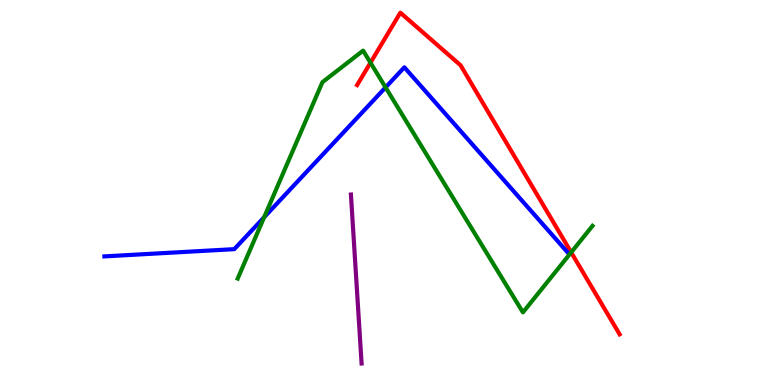[{'lines': ['blue', 'red'], 'intersections': []}, {'lines': ['green', 'red'], 'intersections': [{'x': 4.78, 'y': 8.37}, {'x': 7.37, 'y': 3.44}]}, {'lines': ['purple', 'red'], 'intersections': []}, {'lines': ['blue', 'green'], 'intersections': [{'x': 3.41, 'y': 4.36}, {'x': 4.98, 'y': 7.73}]}, {'lines': ['blue', 'purple'], 'intersections': []}, {'lines': ['green', 'purple'], 'intersections': []}]